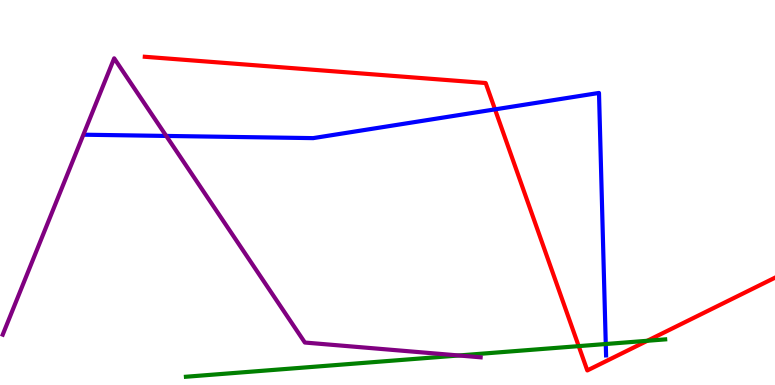[{'lines': ['blue', 'red'], 'intersections': [{'x': 6.39, 'y': 7.16}]}, {'lines': ['green', 'red'], 'intersections': [{'x': 7.47, 'y': 1.01}, {'x': 8.35, 'y': 1.15}]}, {'lines': ['purple', 'red'], 'intersections': []}, {'lines': ['blue', 'green'], 'intersections': [{'x': 7.82, 'y': 1.06}]}, {'lines': ['blue', 'purple'], 'intersections': [{'x': 2.15, 'y': 6.47}]}, {'lines': ['green', 'purple'], 'intersections': [{'x': 5.92, 'y': 0.767}]}]